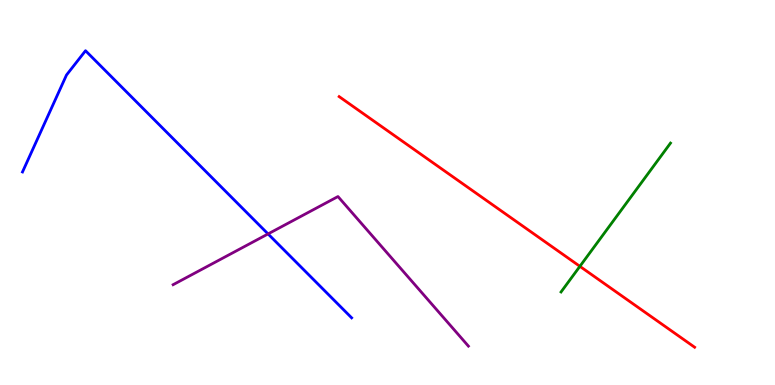[{'lines': ['blue', 'red'], 'intersections': []}, {'lines': ['green', 'red'], 'intersections': [{'x': 7.48, 'y': 3.08}]}, {'lines': ['purple', 'red'], 'intersections': []}, {'lines': ['blue', 'green'], 'intersections': []}, {'lines': ['blue', 'purple'], 'intersections': [{'x': 3.46, 'y': 3.92}]}, {'lines': ['green', 'purple'], 'intersections': []}]